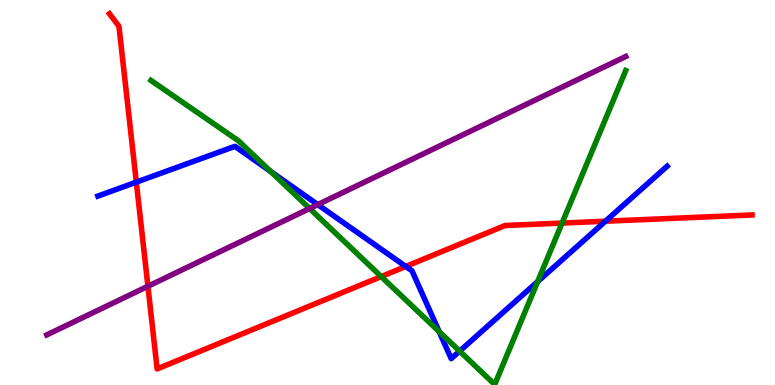[{'lines': ['blue', 'red'], 'intersections': [{'x': 1.76, 'y': 5.27}, {'x': 5.24, 'y': 3.08}, {'x': 7.81, 'y': 4.25}]}, {'lines': ['green', 'red'], 'intersections': [{'x': 4.92, 'y': 2.82}, {'x': 7.25, 'y': 4.21}]}, {'lines': ['purple', 'red'], 'intersections': [{'x': 1.91, 'y': 2.56}]}, {'lines': ['blue', 'green'], 'intersections': [{'x': 3.49, 'y': 5.55}, {'x': 5.67, 'y': 1.39}, {'x': 5.93, 'y': 0.88}, {'x': 6.94, 'y': 2.69}]}, {'lines': ['blue', 'purple'], 'intersections': [{'x': 4.1, 'y': 4.69}]}, {'lines': ['green', 'purple'], 'intersections': [{'x': 4.0, 'y': 4.58}]}]